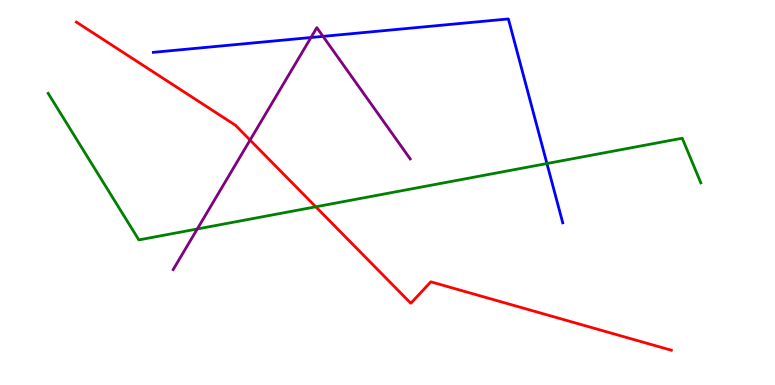[{'lines': ['blue', 'red'], 'intersections': []}, {'lines': ['green', 'red'], 'intersections': [{'x': 4.07, 'y': 4.63}]}, {'lines': ['purple', 'red'], 'intersections': [{'x': 3.23, 'y': 6.36}]}, {'lines': ['blue', 'green'], 'intersections': [{'x': 7.06, 'y': 5.75}]}, {'lines': ['blue', 'purple'], 'intersections': [{'x': 4.01, 'y': 9.03}, {'x': 4.17, 'y': 9.06}]}, {'lines': ['green', 'purple'], 'intersections': [{'x': 2.55, 'y': 4.05}]}]